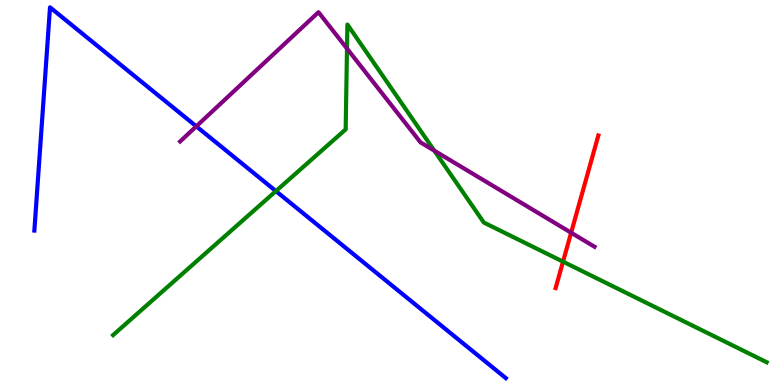[{'lines': ['blue', 'red'], 'intersections': []}, {'lines': ['green', 'red'], 'intersections': [{'x': 7.26, 'y': 3.2}]}, {'lines': ['purple', 'red'], 'intersections': [{'x': 7.37, 'y': 3.96}]}, {'lines': ['blue', 'green'], 'intersections': [{'x': 3.56, 'y': 5.04}]}, {'lines': ['blue', 'purple'], 'intersections': [{'x': 2.53, 'y': 6.72}]}, {'lines': ['green', 'purple'], 'intersections': [{'x': 4.48, 'y': 8.74}, {'x': 5.6, 'y': 6.09}]}]